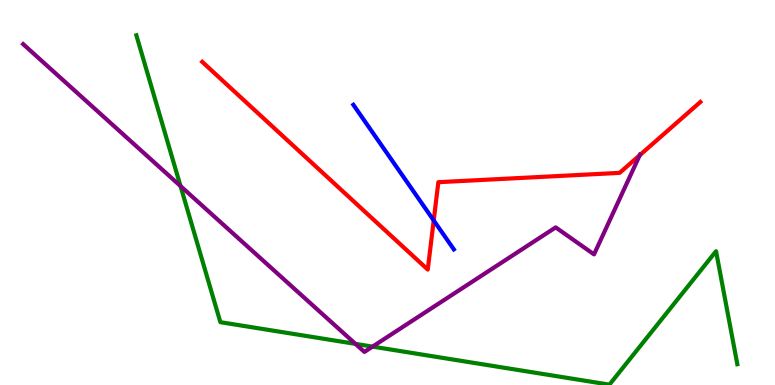[{'lines': ['blue', 'red'], 'intersections': [{'x': 5.6, 'y': 4.27}]}, {'lines': ['green', 'red'], 'intersections': []}, {'lines': ['purple', 'red'], 'intersections': [{'x': 8.25, 'y': 5.97}]}, {'lines': ['blue', 'green'], 'intersections': []}, {'lines': ['blue', 'purple'], 'intersections': []}, {'lines': ['green', 'purple'], 'intersections': [{'x': 2.33, 'y': 5.17}, {'x': 4.59, 'y': 1.07}, {'x': 4.81, 'y': 0.997}]}]